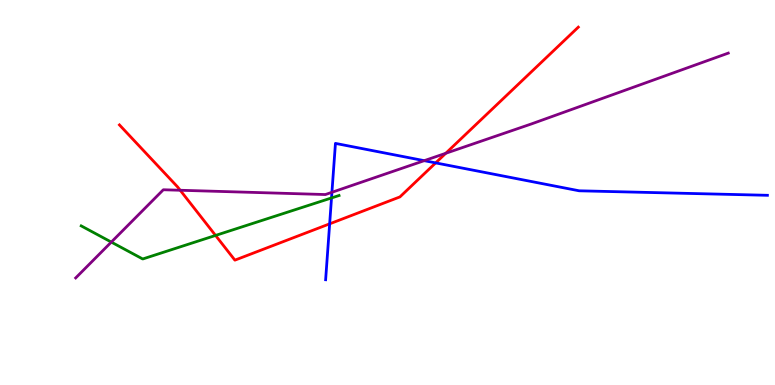[{'lines': ['blue', 'red'], 'intersections': [{'x': 4.25, 'y': 4.19}, {'x': 5.62, 'y': 5.77}]}, {'lines': ['green', 'red'], 'intersections': [{'x': 2.78, 'y': 3.88}]}, {'lines': ['purple', 'red'], 'intersections': [{'x': 2.33, 'y': 5.06}, {'x': 5.75, 'y': 6.02}]}, {'lines': ['blue', 'green'], 'intersections': [{'x': 4.28, 'y': 4.86}]}, {'lines': ['blue', 'purple'], 'intersections': [{'x': 4.28, 'y': 5.01}, {'x': 5.47, 'y': 5.83}]}, {'lines': ['green', 'purple'], 'intersections': [{'x': 1.44, 'y': 3.71}]}]